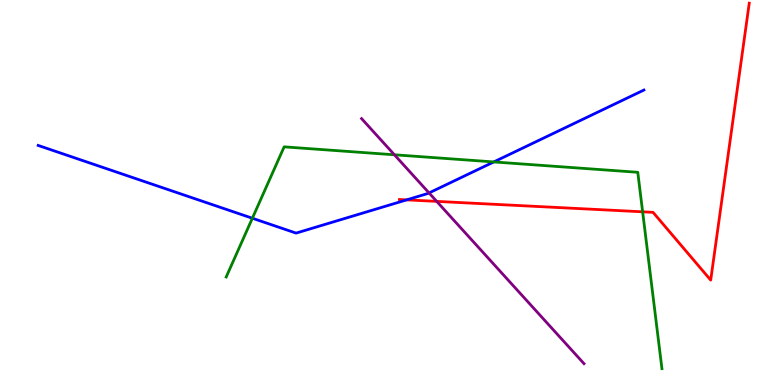[{'lines': ['blue', 'red'], 'intersections': [{'x': 5.25, 'y': 4.81}]}, {'lines': ['green', 'red'], 'intersections': [{'x': 8.29, 'y': 4.5}]}, {'lines': ['purple', 'red'], 'intersections': [{'x': 5.63, 'y': 4.77}]}, {'lines': ['blue', 'green'], 'intersections': [{'x': 3.26, 'y': 4.33}, {'x': 6.37, 'y': 5.79}]}, {'lines': ['blue', 'purple'], 'intersections': [{'x': 5.54, 'y': 4.99}]}, {'lines': ['green', 'purple'], 'intersections': [{'x': 5.09, 'y': 5.98}]}]